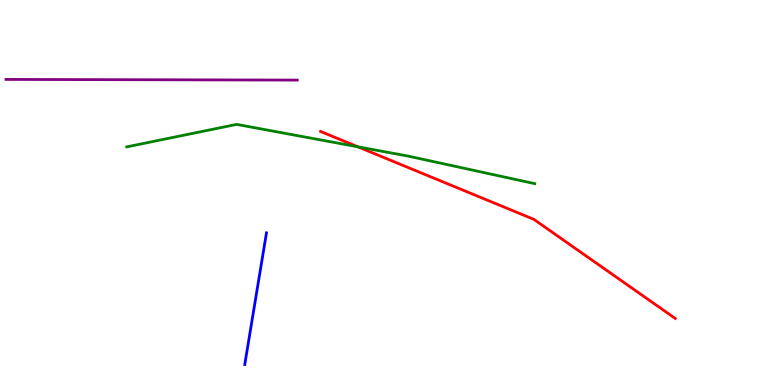[{'lines': ['blue', 'red'], 'intersections': []}, {'lines': ['green', 'red'], 'intersections': [{'x': 4.62, 'y': 6.19}]}, {'lines': ['purple', 'red'], 'intersections': []}, {'lines': ['blue', 'green'], 'intersections': []}, {'lines': ['blue', 'purple'], 'intersections': []}, {'lines': ['green', 'purple'], 'intersections': []}]